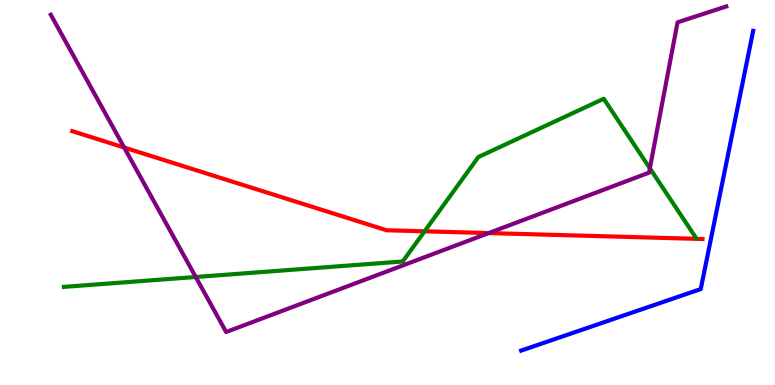[{'lines': ['blue', 'red'], 'intersections': []}, {'lines': ['green', 'red'], 'intersections': [{'x': 5.48, 'y': 3.99}]}, {'lines': ['purple', 'red'], 'intersections': [{'x': 1.6, 'y': 6.17}, {'x': 6.31, 'y': 3.95}]}, {'lines': ['blue', 'green'], 'intersections': []}, {'lines': ['blue', 'purple'], 'intersections': []}, {'lines': ['green', 'purple'], 'intersections': [{'x': 2.53, 'y': 2.81}, {'x': 8.39, 'y': 5.63}]}]